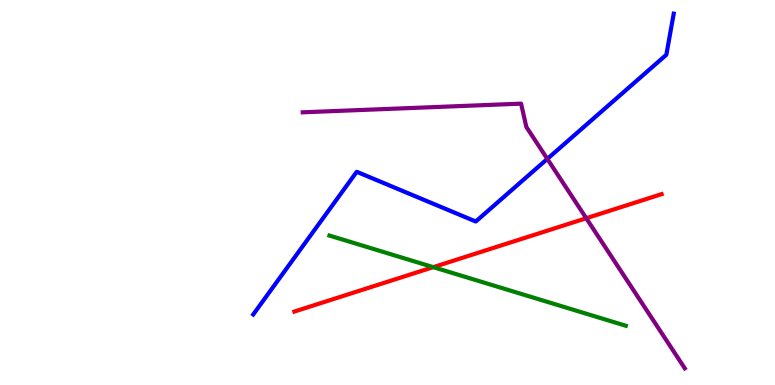[{'lines': ['blue', 'red'], 'intersections': []}, {'lines': ['green', 'red'], 'intersections': [{'x': 5.59, 'y': 3.06}]}, {'lines': ['purple', 'red'], 'intersections': [{'x': 7.56, 'y': 4.33}]}, {'lines': ['blue', 'green'], 'intersections': []}, {'lines': ['blue', 'purple'], 'intersections': [{'x': 7.06, 'y': 5.87}]}, {'lines': ['green', 'purple'], 'intersections': []}]